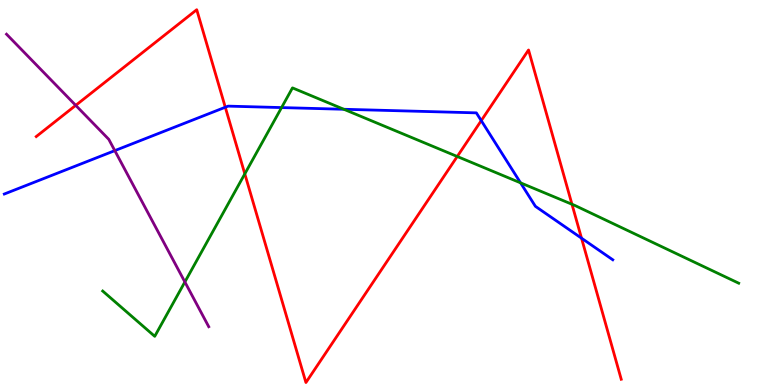[{'lines': ['blue', 'red'], 'intersections': [{'x': 2.91, 'y': 7.21}, {'x': 6.21, 'y': 6.87}, {'x': 7.5, 'y': 3.81}]}, {'lines': ['green', 'red'], 'intersections': [{'x': 3.16, 'y': 5.48}, {'x': 5.9, 'y': 5.94}, {'x': 7.38, 'y': 4.69}]}, {'lines': ['purple', 'red'], 'intersections': [{'x': 0.977, 'y': 7.26}]}, {'lines': ['blue', 'green'], 'intersections': [{'x': 3.63, 'y': 7.21}, {'x': 4.44, 'y': 7.16}, {'x': 6.72, 'y': 5.25}]}, {'lines': ['blue', 'purple'], 'intersections': [{'x': 1.48, 'y': 6.09}]}, {'lines': ['green', 'purple'], 'intersections': [{'x': 2.39, 'y': 2.68}]}]